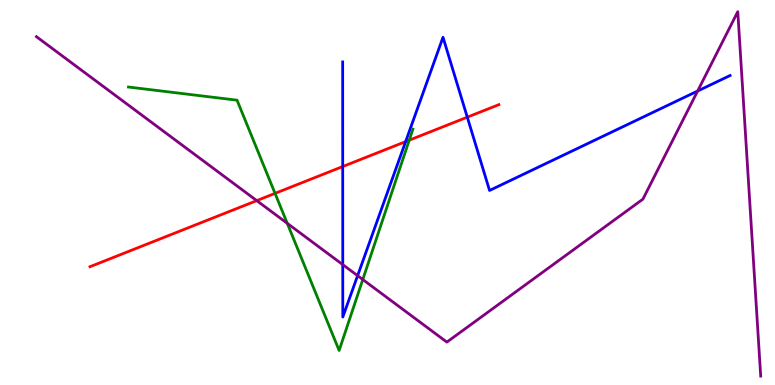[{'lines': ['blue', 'red'], 'intersections': [{'x': 4.42, 'y': 5.67}, {'x': 5.23, 'y': 6.32}, {'x': 6.03, 'y': 6.96}]}, {'lines': ['green', 'red'], 'intersections': [{'x': 3.55, 'y': 4.98}, {'x': 5.28, 'y': 6.36}]}, {'lines': ['purple', 'red'], 'intersections': [{'x': 3.31, 'y': 4.79}]}, {'lines': ['blue', 'green'], 'intersections': []}, {'lines': ['blue', 'purple'], 'intersections': [{'x': 4.42, 'y': 3.13}, {'x': 4.61, 'y': 2.84}, {'x': 9.0, 'y': 7.64}]}, {'lines': ['green', 'purple'], 'intersections': [{'x': 3.71, 'y': 4.2}, {'x': 4.68, 'y': 2.74}]}]